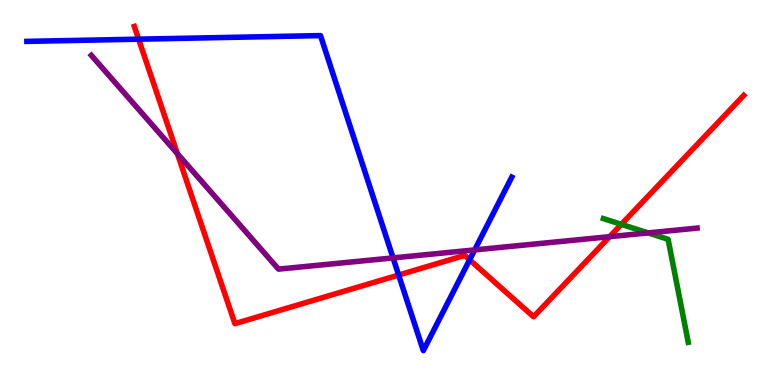[{'lines': ['blue', 'red'], 'intersections': [{'x': 1.79, 'y': 8.98}, {'x': 5.14, 'y': 2.86}, {'x': 6.06, 'y': 3.25}]}, {'lines': ['green', 'red'], 'intersections': [{'x': 8.02, 'y': 4.17}]}, {'lines': ['purple', 'red'], 'intersections': [{'x': 2.29, 'y': 6.01}, {'x': 7.87, 'y': 3.85}]}, {'lines': ['blue', 'green'], 'intersections': []}, {'lines': ['blue', 'purple'], 'intersections': [{'x': 5.07, 'y': 3.3}, {'x': 6.12, 'y': 3.51}]}, {'lines': ['green', 'purple'], 'intersections': [{'x': 8.36, 'y': 3.95}]}]